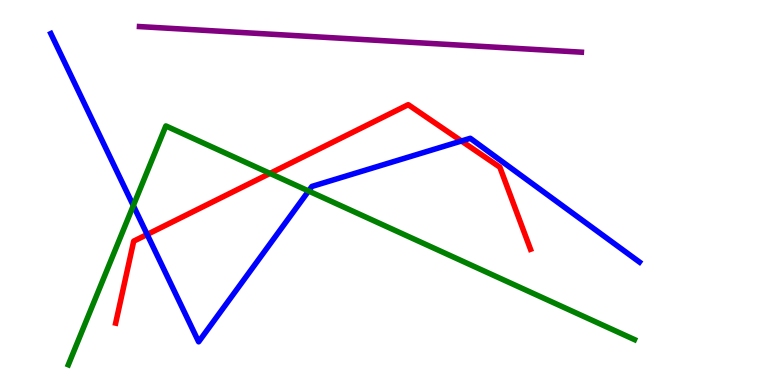[{'lines': ['blue', 'red'], 'intersections': [{'x': 1.9, 'y': 3.91}, {'x': 5.95, 'y': 6.34}]}, {'lines': ['green', 'red'], 'intersections': [{'x': 3.48, 'y': 5.5}]}, {'lines': ['purple', 'red'], 'intersections': []}, {'lines': ['blue', 'green'], 'intersections': [{'x': 1.72, 'y': 4.66}, {'x': 3.98, 'y': 5.04}]}, {'lines': ['blue', 'purple'], 'intersections': []}, {'lines': ['green', 'purple'], 'intersections': []}]